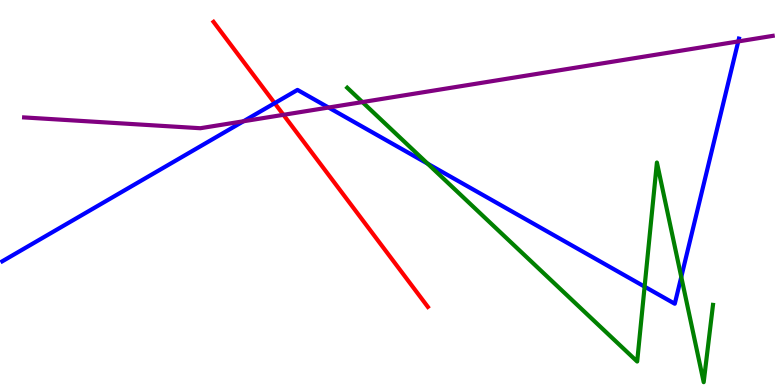[{'lines': ['blue', 'red'], 'intersections': [{'x': 3.54, 'y': 7.32}]}, {'lines': ['green', 'red'], 'intersections': []}, {'lines': ['purple', 'red'], 'intersections': [{'x': 3.66, 'y': 7.02}]}, {'lines': ['blue', 'green'], 'intersections': [{'x': 5.52, 'y': 5.75}, {'x': 8.32, 'y': 2.55}, {'x': 8.79, 'y': 2.81}]}, {'lines': ['blue', 'purple'], 'intersections': [{'x': 3.14, 'y': 6.85}, {'x': 4.24, 'y': 7.21}, {'x': 9.53, 'y': 8.92}]}, {'lines': ['green', 'purple'], 'intersections': [{'x': 4.68, 'y': 7.35}]}]